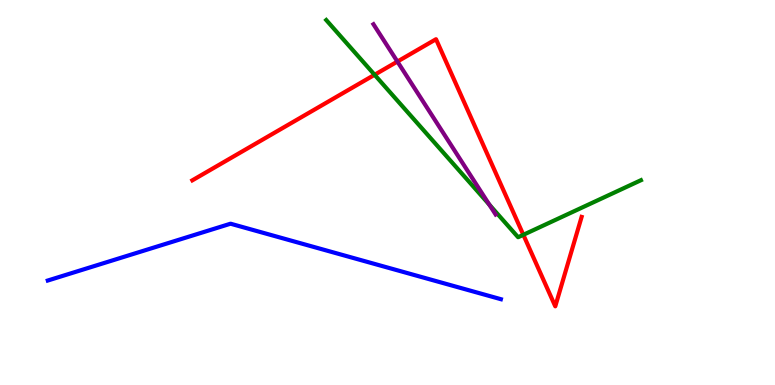[{'lines': ['blue', 'red'], 'intersections': []}, {'lines': ['green', 'red'], 'intersections': [{'x': 4.83, 'y': 8.06}, {'x': 6.75, 'y': 3.9}]}, {'lines': ['purple', 'red'], 'intersections': [{'x': 5.13, 'y': 8.4}]}, {'lines': ['blue', 'green'], 'intersections': []}, {'lines': ['blue', 'purple'], 'intersections': []}, {'lines': ['green', 'purple'], 'intersections': [{'x': 6.31, 'y': 4.69}]}]